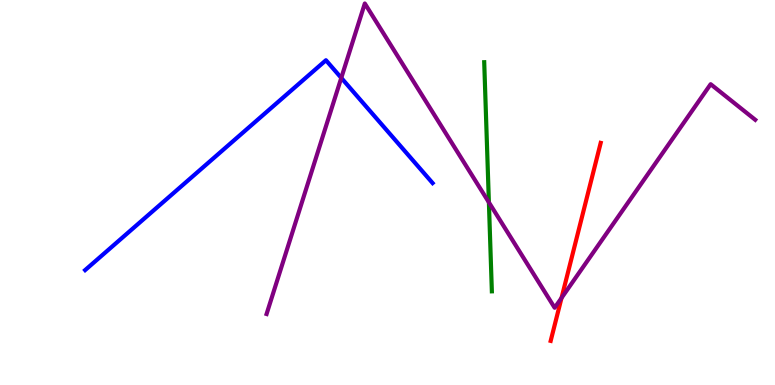[{'lines': ['blue', 'red'], 'intersections': []}, {'lines': ['green', 'red'], 'intersections': []}, {'lines': ['purple', 'red'], 'intersections': [{'x': 7.25, 'y': 2.26}]}, {'lines': ['blue', 'green'], 'intersections': []}, {'lines': ['blue', 'purple'], 'intersections': [{'x': 4.4, 'y': 7.98}]}, {'lines': ['green', 'purple'], 'intersections': [{'x': 6.31, 'y': 4.74}]}]